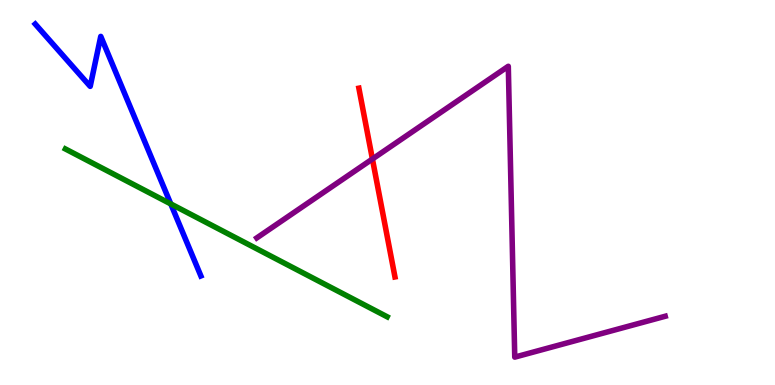[{'lines': ['blue', 'red'], 'intersections': []}, {'lines': ['green', 'red'], 'intersections': []}, {'lines': ['purple', 'red'], 'intersections': [{'x': 4.81, 'y': 5.87}]}, {'lines': ['blue', 'green'], 'intersections': [{'x': 2.2, 'y': 4.7}]}, {'lines': ['blue', 'purple'], 'intersections': []}, {'lines': ['green', 'purple'], 'intersections': []}]